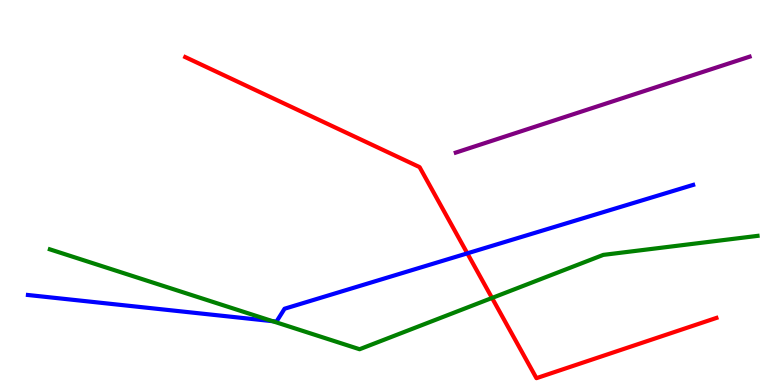[{'lines': ['blue', 'red'], 'intersections': [{'x': 6.03, 'y': 3.42}]}, {'lines': ['green', 'red'], 'intersections': [{'x': 6.35, 'y': 2.26}]}, {'lines': ['purple', 'red'], 'intersections': []}, {'lines': ['blue', 'green'], 'intersections': [{'x': 3.52, 'y': 1.66}]}, {'lines': ['blue', 'purple'], 'intersections': []}, {'lines': ['green', 'purple'], 'intersections': []}]